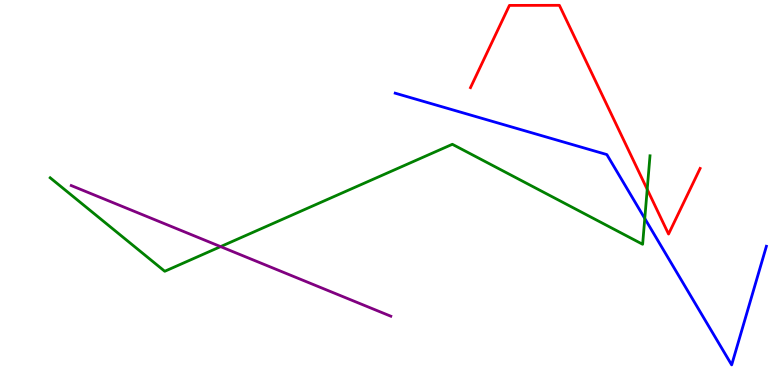[{'lines': ['blue', 'red'], 'intersections': []}, {'lines': ['green', 'red'], 'intersections': [{'x': 8.35, 'y': 5.08}]}, {'lines': ['purple', 'red'], 'intersections': []}, {'lines': ['blue', 'green'], 'intersections': [{'x': 8.32, 'y': 4.33}]}, {'lines': ['blue', 'purple'], 'intersections': []}, {'lines': ['green', 'purple'], 'intersections': [{'x': 2.85, 'y': 3.59}]}]